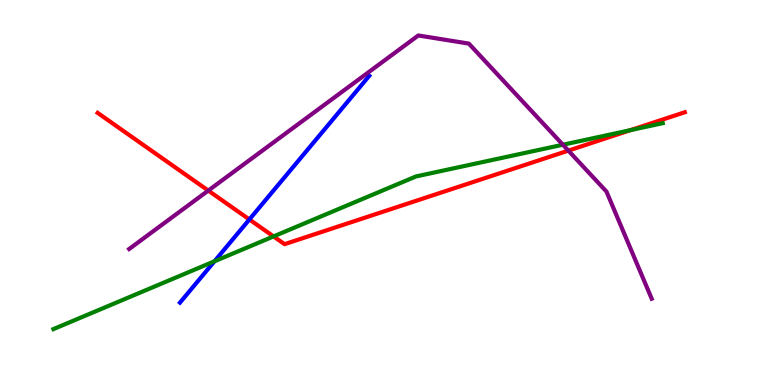[{'lines': ['blue', 'red'], 'intersections': [{'x': 3.22, 'y': 4.3}]}, {'lines': ['green', 'red'], 'intersections': [{'x': 3.53, 'y': 3.86}, {'x': 8.14, 'y': 6.62}]}, {'lines': ['purple', 'red'], 'intersections': [{'x': 2.69, 'y': 5.05}, {'x': 7.33, 'y': 6.09}]}, {'lines': ['blue', 'green'], 'intersections': [{'x': 2.77, 'y': 3.21}]}, {'lines': ['blue', 'purple'], 'intersections': []}, {'lines': ['green', 'purple'], 'intersections': [{'x': 7.26, 'y': 6.24}]}]